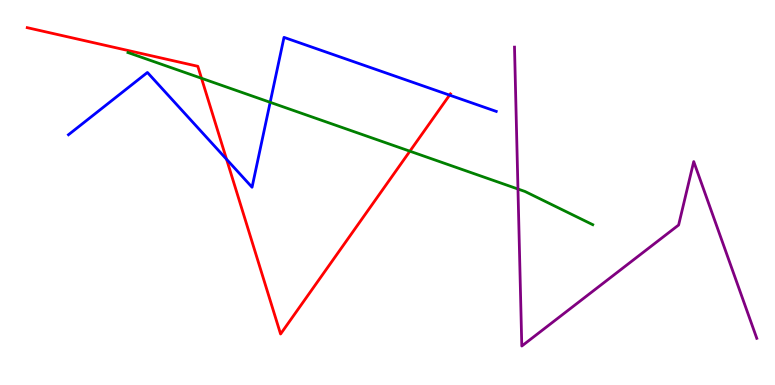[{'lines': ['blue', 'red'], 'intersections': [{'x': 2.92, 'y': 5.86}, {'x': 5.8, 'y': 7.53}]}, {'lines': ['green', 'red'], 'intersections': [{'x': 2.6, 'y': 7.97}, {'x': 5.29, 'y': 6.07}]}, {'lines': ['purple', 'red'], 'intersections': []}, {'lines': ['blue', 'green'], 'intersections': [{'x': 3.49, 'y': 7.34}]}, {'lines': ['blue', 'purple'], 'intersections': []}, {'lines': ['green', 'purple'], 'intersections': [{'x': 6.68, 'y': 5.09}]}]